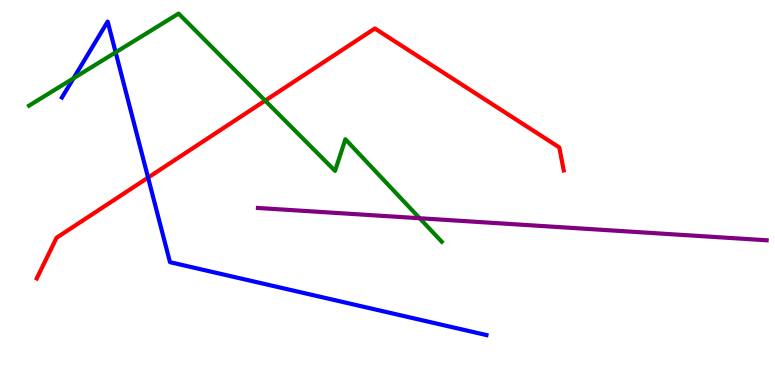[{'lines': ['blue', 'red'], 'intersections': [{'x': 1.91, 'y': 5.39}]}, {'lines': ['green', 'red'], 'intersections': [{'x': 3.42, 'y': 7.39}]}, {'lines': ['purple', 'red'], 'intersections': []}, {'lines': ['blue', 'green'], 'intersections': [{'x': 0.949, 'y': 7.97}, {'x': 1.49, 'y': 8.64}]}, {'lines': ['blue', 'purple'], 'intersections': []}, {'lines': ['green', 'purple'], 'intersections': [{'x': 5.41, 'y': 4.33}]}]